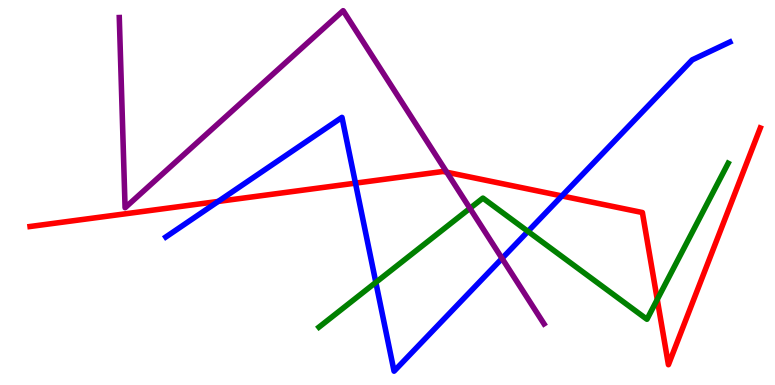[{'lines': ['blue', 'red'], 'intersections': [{'x': 2.82, 'y': 4.77}, {'x': 4.59, 'y': 5.24}, {'x': 7.25, 'y': 4.91}]}, {'lines': ['green', 'red'], 'intersections': [{'x': 8.48, 'y': 2.22}]}, {'lines': ['purple', 'red'], 'intersections': [{'x': 5.76, 'y': 5.53}]}, {'lines': ['blue', 'green'], 'intersections': [{'x': 4.85, 'y': 2.67}, {'x': 6.81, 'y': 3.99}]}, {'lines': ['blue', 'purple'], 'intersections': [{'x': 6.48, 'y': 3.29}]}, {'lines': ['green', 'purple'], 'intersections': [{'x': 6.06, 'y': 4.59}]}]